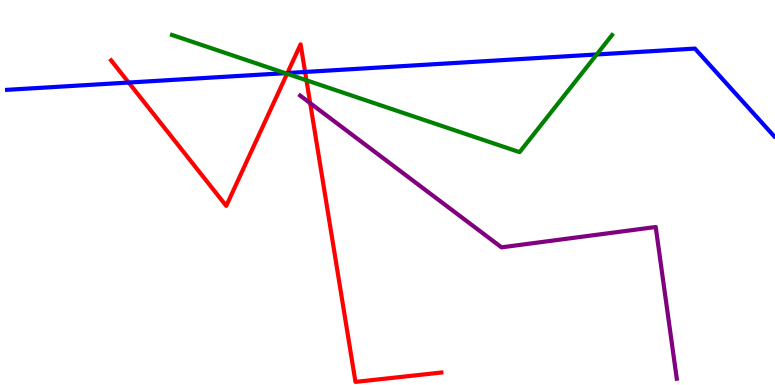[{'lines': ['blue', 'red'], 'intersections': [{'x': 1.66, 'y': 7.86}, {'x': 3.71, 'y': 8.1}, {'x': 3.94, 'y': 8.13}]}, {'lines': ['green', 'red'], 'intersections': [{'x': 3.7, 'y': 8.08}, {'x': 3.95, 'y': 7.91}]}, {'lines': ['purple', 'red'], 'intersections': [{'x': 4.0, 'y': 7.32}]}, {'lines': ['blue', 'green'], 'intersections': [{'x': 3.68, 'y': 8.1}, {'x': 7.7, 'y': 8.59}]}, {'lines': ['blue', 'purple'], 'intersections': []}, {'lines': ['green', 'purple'], 'intersections': []}]